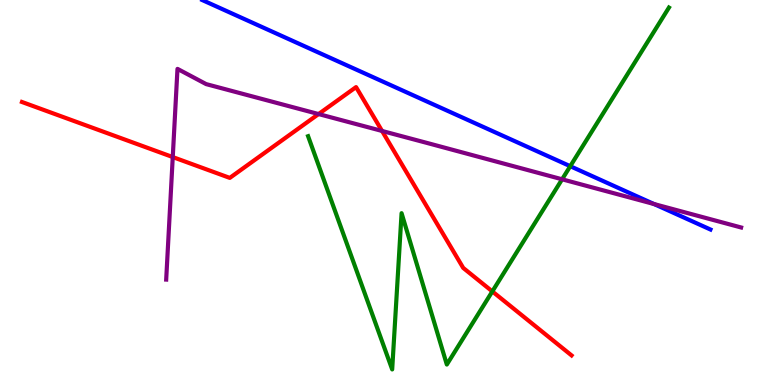[{'lines': ['blue', 'red'], 'intersections': []}, {'lines': ['green', 'red'], 'intersections': [{'x': 6.35, 'y': 2.43}]}, {'lines': ['purple', 'red'], 'intersections': [{'x': 2.23, 'y': 5.92}, {'x': 4.11, 'y': 7.04}, {'x': 4.93, 'y': 6.6}]}, {'lines': ['blue', 'green'], 'intersections': [{'x': 7.36, 'y': 5.68}]}, {'lines': ['blue', 'purple'], 'intersections': [{'x': 8.44, 'y': 4.7}]}, {'lines': ['green', 'purple'], 'intersections': [{'x': 7.25, 'y': 5.34}]}]